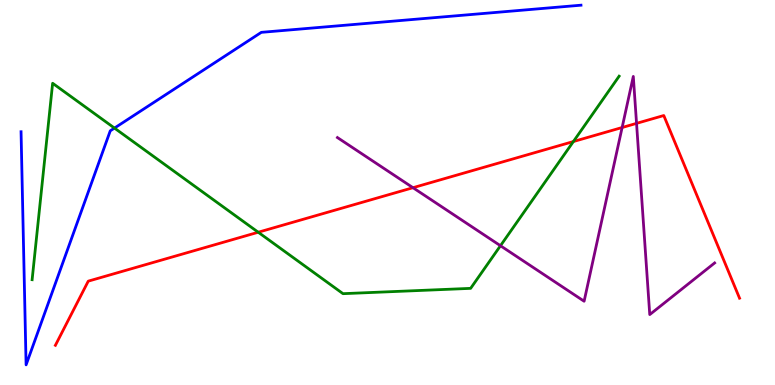[{'lines': ['blue', 'red'], 'intersections': []}, {'lines': ['green', 'red'], 'intersections': [{'x': 3.33, 'y': 3.97}, {'x': 7.4, 'y': 6.32}]}, {'lines': ['purple', 'red'], 'intersections': [{'x': 5.33, 'y': 5.12}, {'x': 8.03, 'y': 6.69}, {'x': 8.21, 'y': 6.8}]}, {'lines': ['blue', 'green'], 'intersections': [{'x': 1.48, 'y': 6.67}]}, {'lines': ['blue', 'purple'], 'intersections': []}, {'lines': ['green', 'purple'], 'intersections': [{'x': 6.46, 'y': 3.62}]}]